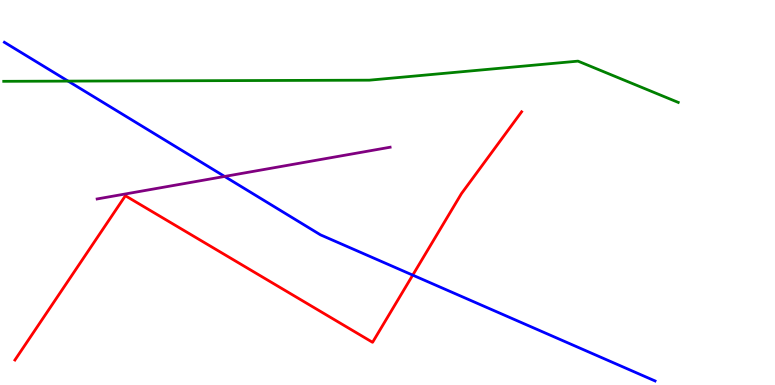[{'lines': ['blue', 'red'], 'intersections': [{'x': 5.33, 'y': 2.85}]}, {'lines': ['green', 'red'], 'intersections': []}, {'lines': ['purple', 'red'], 'intersections': []}, {'lines': ['blue', 'green'], 'intersections': [{'x': 0.879, 'y': 7.89}]}, {'lines': ['blue', 'purple'], 'intersections': [{'x': 2.9, 'y': 5.42}]}, {'lines': ['green', 'purple'], 'intersections': []}]